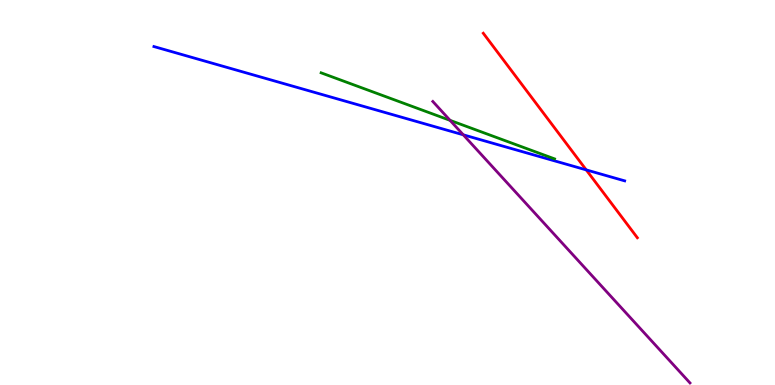[{'lines': ['blue', 'red'], 'intersections': [{'x': 7.56, 'y': 5.59}]}, {'lines': ['green', 'red'], 'intersections': []}, {'lines': ['purple', 'red'], 'intersections': []}, {'lines': ['blue', 'green'], 'intersections': []}, {'lines': ['blue', 'purple'], 'intersections': [{'x': 5.98, 'y': 6.5}]}, {'lines': ['green', 'purple'], 'intersections': [{'x': 5.81, 'y': 6.87}]}]